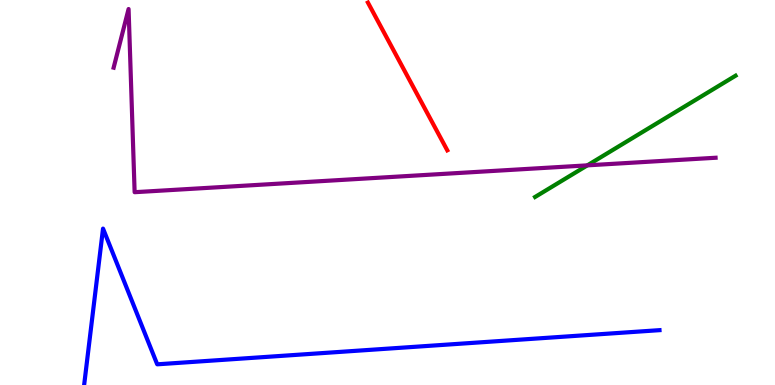[{'lines': ['blue', 'red'], 'intersections': []}, {'lines': ['green', 'red'], 'intersections': []}, {'lines': ['purple', 'red'], 'intersections': []}, {'lines': ['blue', 'green'], 'intersections': []}, {'lines': ['blue', 'purple'], 'intersections': []}, {'lines': ['green', 'purple'], 'intersections': [{'x': 7.58, 'y': 5.71}]}]